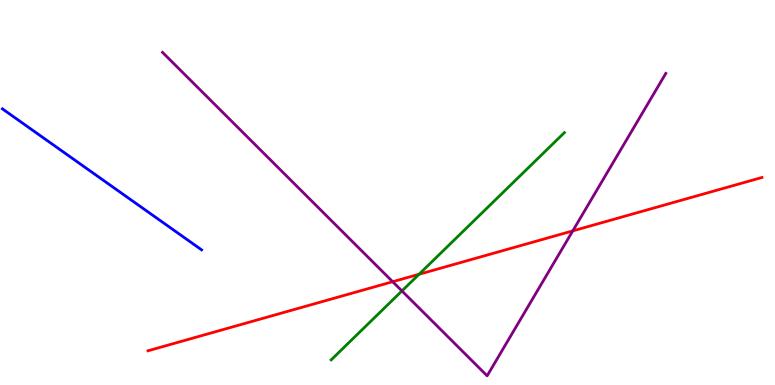[{'lines': ['blue', 'red'], 'intersections': []}, {'lines': ['green', 'red'], 'intersections': [{'x': 5.41, 'y': 2.88}]}, {'lines': ['purple', 'red'], 'intersections': [{'x': 5.07, 'y': 2.68}, {'x': 7.39, 'y': 4.0}]}, {'lines': ['blue', 'green'], 'intersections': []}, {'lines': ['blue', 'purple'], 'intersections': []}, {'lines': ['green', 'purple'], 'intersections': [{'x': 5.19, 'y': 2.44}]}]